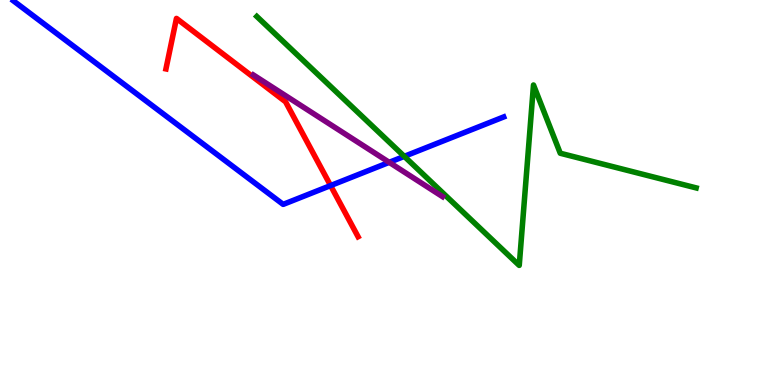[{'lines': ['blue', 'red'], 'intersections': [{'x': 4.27, 'y': 5.18}]}, {'lines': ['green', 'red'], 'intersections': []}, {'lines': ['purple', 'red'], 'intersections': []}, {'lines': ['blue', 'green'], 'intersections': [{'x': 5.22, 'y': 5.94}]}, {'lines': ['blue', 'purple'], 'intersections': [{'x': 5.02, 'y': 5.78}]}, {'lines': ['green', 'purple'], 'intersections': []}]